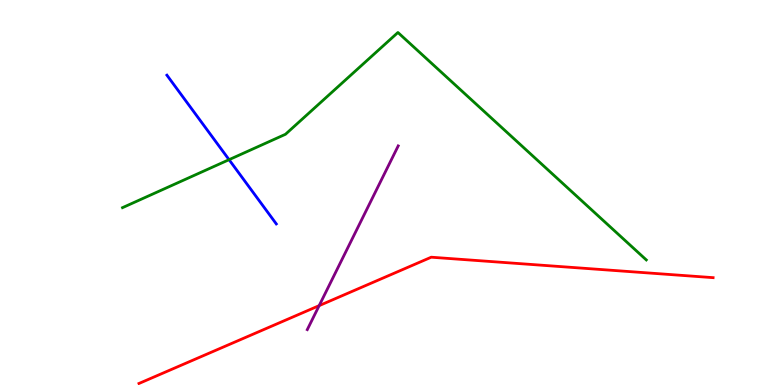[{'lines': ['blue', 'red'], 'intersections': []}, {'lines': ['green', 'red'], 'intersections': []}, {'lines': ['purple', 'red'], 'intersections': [{'x': 4.12, 'y': 2.06}]}, {'lines': ['blue', 'green'], 'intersections': [{'x': 2.96, 'y': 5.85}]}, {'lines': ['blue', 'purple'], 'intersections': []}, {'lines': ['green', 'purple'], 'intersections': []}]